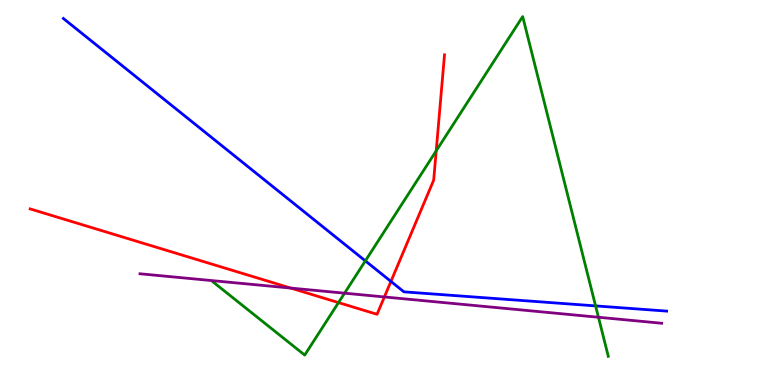[{'lines': ['blue', 'red'], 'intersections': [{'x': 5.04, 'y': 2.69}]}, {'lines': ['green', 'red'], 'intersections': [{'x': 4.37, 'y': 2.14}, {'x': 5.63, 'y': 6.08}]}, {'lines': ['purple', 'red'], 'intersections': [{'x': 3.75, 'y': 2.52}, {'x': 4.96, 'y': 2.29}]}, {'lines': ['blue', 'green'], 'intersections': [{'x': 4.71, 'y': 3.22}, {'x': 7.69, 'y': 2.05}]}, {'lines': ['blue', 'purple'], 'intersections': []}, {'lines': ['green', 'purple'], 'intersections': [{'x': 4.45, 'y': 2.39}, {'x': 7.72, 'y': 1.76}]}]